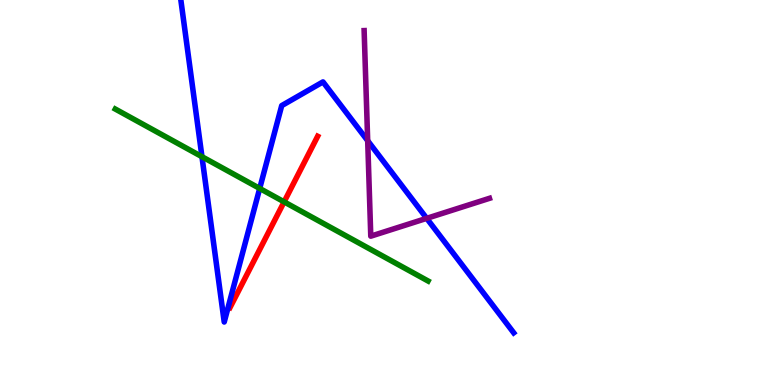[{'lines': ['blue', 'red'], 'intersections': []}, {'lines': ['green', 'red'], 'intersections': [{'x': 3.67, 'y': 4.76}]}, {'lines': ['purple', 'red'], 'intersections': []}, {'lines': ['blue', 'green'], 'intersections': [{'x': 2.61, 'y': 5.93}, {'x': 3.35, 'y': 5.11}]}, {'lines': ['blue', 'purple'], 'intersections': [{'x': 4.74, 'y': 6.34}, {'x': 5.51, 'y': 4.33}]}, {'lines': ['green', 'purple'], 'intersections': []}]